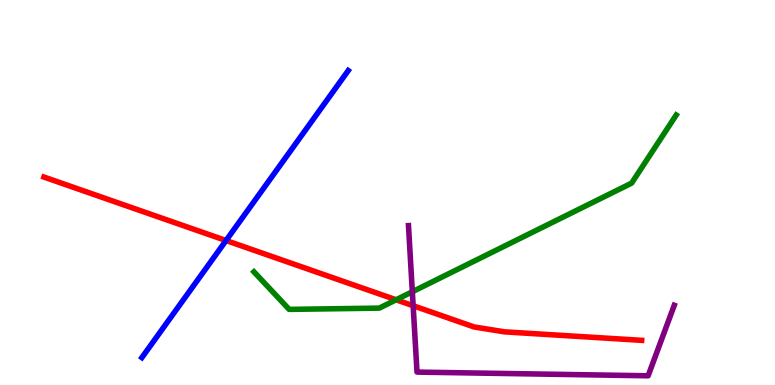[{'lines': ['blue', 'red'], 'intersections': [{'x': 2.92, 'y': 3.75}]}, {'lines': ['green', 'red'], 'intersections': [{'x': 5.11, 'y': 2.21}]}, {'lines': ['purple', 'red'], 'intersections': [{'x': 5.33, 'y': 2.06}]}, {'lines': ['blue', 'green'], 'intersections': []}, {'lines': ['blue', 'purple'], 'intersections': []}, {'lines': ['green', 'purple'], 'intersections': [{'x': 5.32, 'y': 2.42}]}]